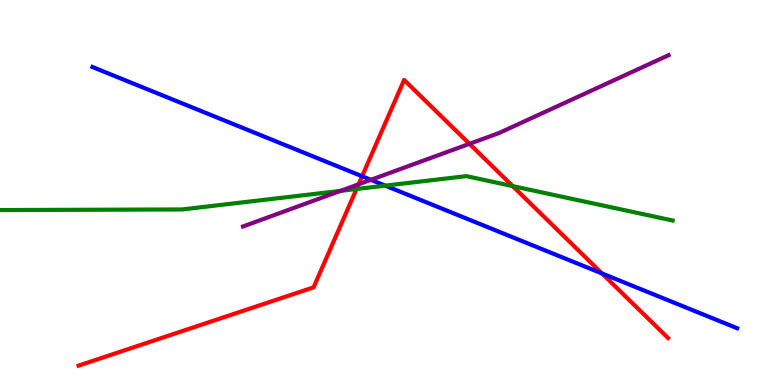[{'lines': ['blue', 'red'], 'intersections': [{'x': 4.67, 'y': 5.42}, {'x': 7.77, 'y': 2.9}]}, {'lines': ['green', 'red'], 'intersections': [{'x': 4.6, 'y': 5.09}, {'x': 6.62, 'y': 5.17}]}, {'lines': ['purple', 'red'], 'intersections': [{'x': 4.63, 'y': 5.21}, {'x': 6.06, 'y': 6.26}]}, {'lines': ['blue', 'green'], 'intersections': [{'x': 4.97, 'y': 5.18}]}, {'lines': ['blue', 'purple'], 'intersections': [{'x': 4.79, 'y': 5.33}]}, {'lines': ['green', 'purple'], 'intersections': [{'x': 4.39, 'y': 5.04}]}]